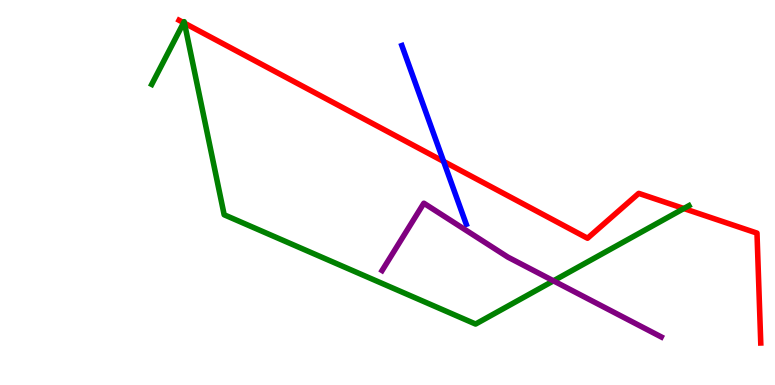[{'lines': ['blue', 'red'], 'intersections': [{'x': 5.72, 'y': 5.81}]}, {'lines': ['green', 'red'], 'intersections': [{'x': 2.37, 'y': 9.41}, {'x': 2.38, 'y': 9.4}, {'x': 8.82, 'y': 4.58}]}, {'lines': ['purple', 'red'], 'intersections': []}, {'lines': ['blue', 'green'], 'intersections': []}, {'lines': ['blue', 'purple'], 'intersections': []}, {'lines': ['green', 'purple'], 'intersections': [{'x': 7.14, 'y': 2.71}]}]